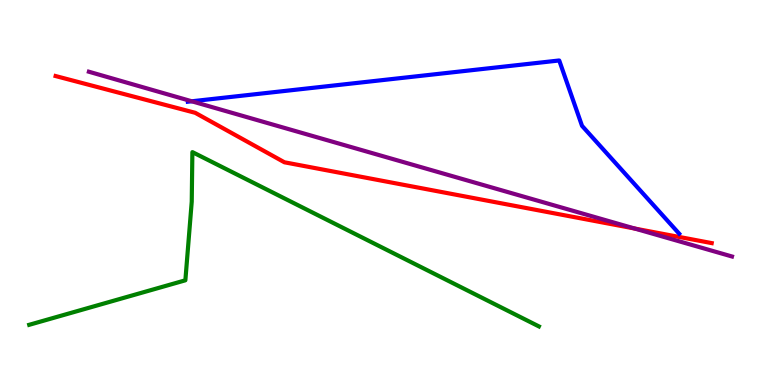[{'lines': ['blue', 'red'], 'intersections': []}, {'lines': ['green', 'red'], 'intersections': []}, {'lines': ['purple', 'red'], 'intersections': [{'x': 8.19, 'y': 4.06}]}, {'lines': ['blue', 'green'], 'intersections': []}, {'lines': ['blue', 'purple'], 'intersections': [{'x': 2.47, 'y': 7.37}]}, {'lines': ['green', 'purple'], 'intersections': []}]